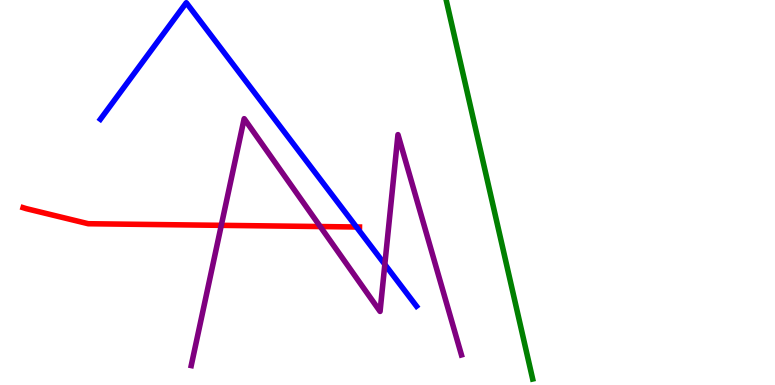[{'lines': ['blue', 'red'], 'intersections': [{'x': 4.6, 'y': 4.1}]}, {'lines': ['green', 'red'], 'intersections': []}, {'lines': ['purple', 'red'], 'intersections': [{'x': 2.86, 'y': 4.15}, {'x': 4.13, 'y': 4.12}]}, {'lines': ['blue', 'green'], 'intersections': []}, {'lines': ['blue', 'purple'], 'intersections': [{'x': 4.97, 'y': 3.13}]}, {'lines': ['green', 'purple'], 'intersections': []}]